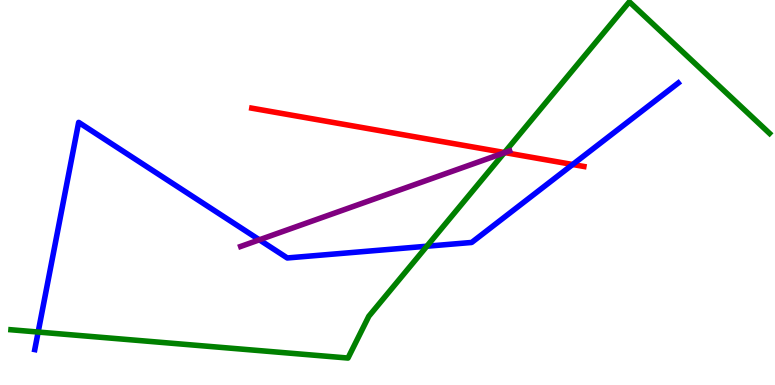[{'lines': ['blue', 'red'], 'intersections': [{'x': 7.39, 'y': 5.73}]}, {'lines': ['green', 'red'], 'intersections': [{'x': 6.51, 'y': 6.04}]}, {'lines': ['purple', 'red'], 'intersections': [{'x': 6.51, 'y': 6.04}]}, {'lines': ['blue', 'green'], 'intersections': [{'x': 0.492, 'y': 1.38}, {'x': 5.51, 'y': 3.6}]}, {'lines': ['blue', 'purple'], 'intersections': [{'x': 3.35, 'y': 3.77}]}, {'lines': ['green', 'purple'], 'intersections': [{'x': 6.51, 'y': 6.03}]}]